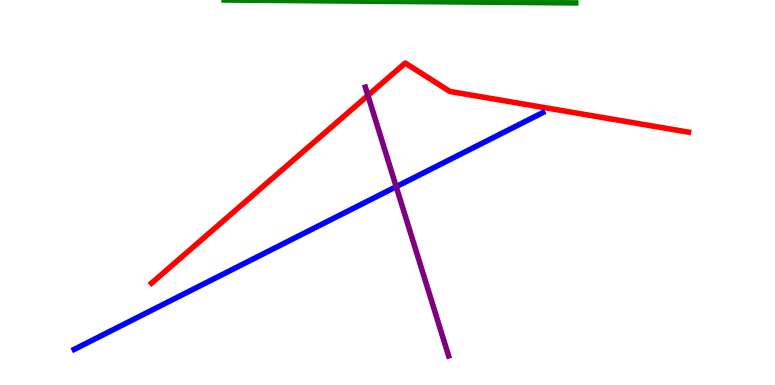[{'lines': ['blue', 'red'], 'intersections': []}, {'lines': ['green', 'red'], 'intersections': []}, {'lines': ['purple', 'red'], 'intersections': [{'x': 4.75, 'y': 7.52}]}, {'lines': ['blue', 'green'], 'intersections': []}, {'lines': ['blue', 'purple'], 'intersections': [{'x': 5.11, 'y': 5.15}]}, {'lines': ['green', 'purple'], 'intersections': []}]